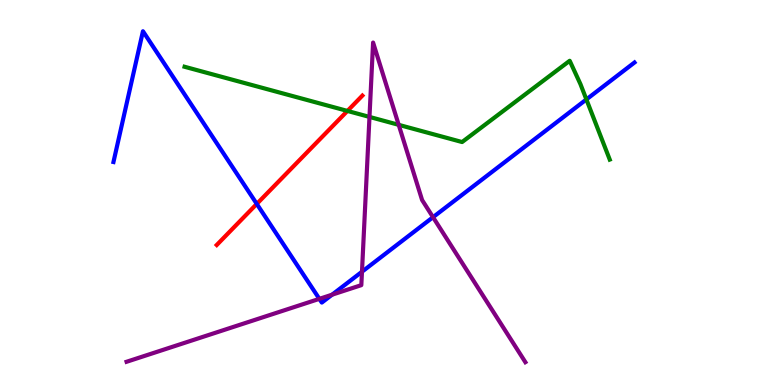[{'lines': ['blue', 'red'], 'intersections': [{'x': 3.31, 'y': 4.7}]}, {'lines': ['green', 'red'], 'intersections': [{'x': 4.48, 'y': 7.12}]}, {'lines': ['purple', 'red'], 'intersections': []}, {'lines': ['blue', 'green'], 'intersections': [{'x': 7.57, 'y': 7.42}]}, {'lines': ['blue', 'purple'], 'intersections': [{'x': 4.12, 'y': 2.24}, {'x': 4.28, 'y': 2.35}, {'x': 4.67, 'y': 2.94}, {'x': 5.59, 'y': 4.36}]}, {'lines': ['green', 'purple'], 'intersections': [{'x': 4.77, 'y': 6.96}, {'x': 5.14, 'y': 6.76}]}]